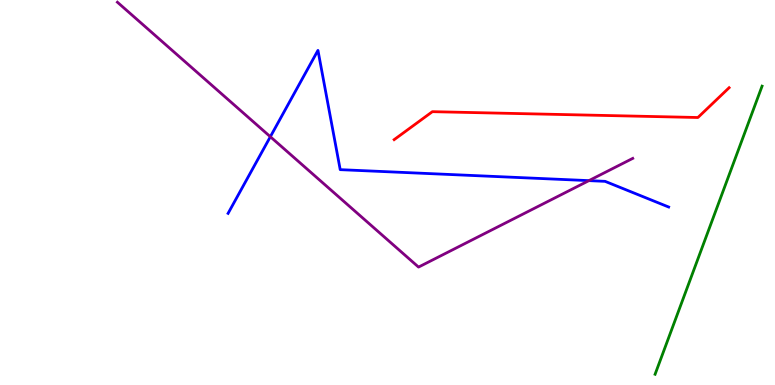[{'lines': ['blue', 'red'], 'intersections': []}, {'lines': ['green', 'red'], 'intersections': []}, {'lines': ['purple', 'red'], 'intersections': []}, {'lines': ['blue', 'green'], 'intersections': []}, {'lines': ['blue', 'purple'], 'intersections': [{'x': 3.49, 'y': 6.45}, {'x': 7.6, 'y': 5.31}]}, {'lines': ['green', 'purple'], 'intersections': []}]